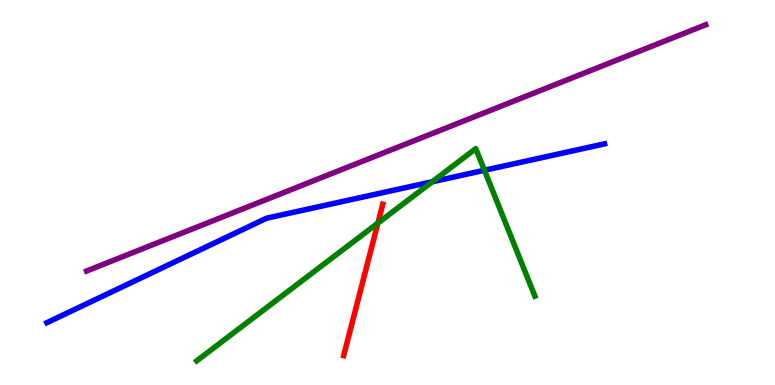[{'lines': ['blue', 'red'], 'intersections': []}, {'lines': ['green', 'red'], 'intersections': [{'x': 4.88, 'y': 4.21}]}, {'lines': ['purple', 'red'], 'intersections': []}, {'lines': ['blue', 'green'], 'intersections': [{'x': 5.58, 'y': 5.28}, {'x': 6.25, 'y': 5.58}]}, {'lines': ['blue', 'purple'], 'intersections': []}, {'lines': ['green', 'purple'], 'intersections': []}]